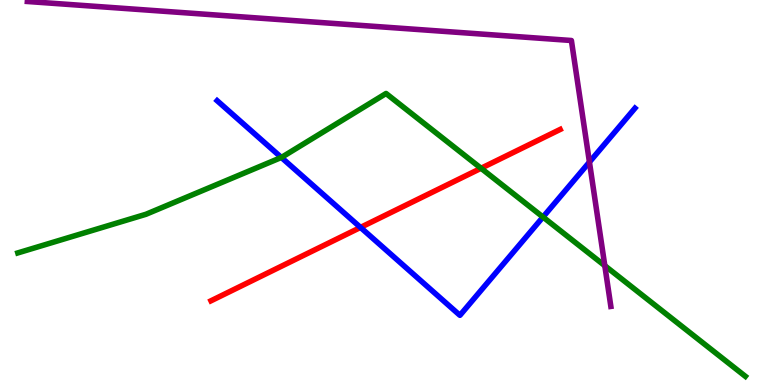[{'lines': ['blue', 'red'], 'intersections': [{'x': 4.65, 'y': 4.09}]}, {'lines': ['green', 'red'], 'intersections': [{'x': 6.21, 'y': 5.63}]}, {'lines': ['purple', 'red'], 'intersections': []}, {'lines': ['blue', 'green'], 'intersections': [{'x': 3.63, 'y': 5.91}, {'x': 7.01, 'y': 4.36}]}, {'lines': ['blue', 'purple'], 'intersections': [{'x': 7.61, 'y': 5.79}]}, {'lines': ['green', 'purple'], 'intersections': [{'x': 7.8, 'y': 3.1}]}]